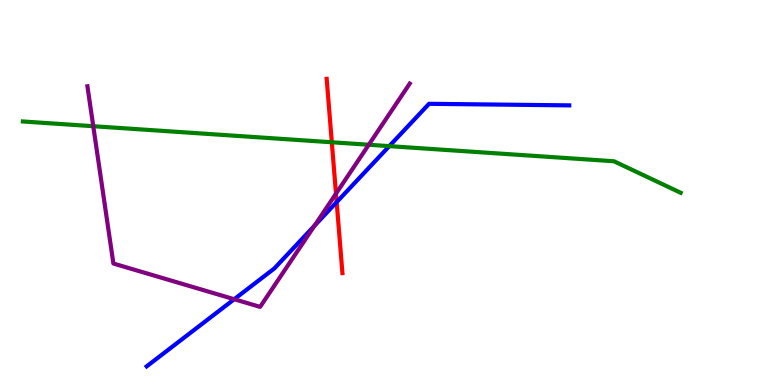[{'lines': ['blue', 'red'], 'intersections': [{'x': 4.34, 'y': 4.75}]}, {'lines': ['green', 'red'], 'intersections': [{'x': 4.28, 'y': 6.3}]}, {'lines': ['purple', 'red'], 'intersections': [{'x': 4.34, 'y': 4.97}]}, {'lines': ['blue', 'green'], 'intersections': [{'x': 5.02, 'y': 6.2}]}, {'lines': ['blue', 'purple'], 'intersections': [{'x': 3.02, 'y': 2.23}, {'x': 4.06, 'y': 4.14}]}, {'lines': ['green', 'purple'], 'intersections': [{'x': 1.2, 'y': 6.72}, {'x': 4.76, 'y': 6.24}]}]